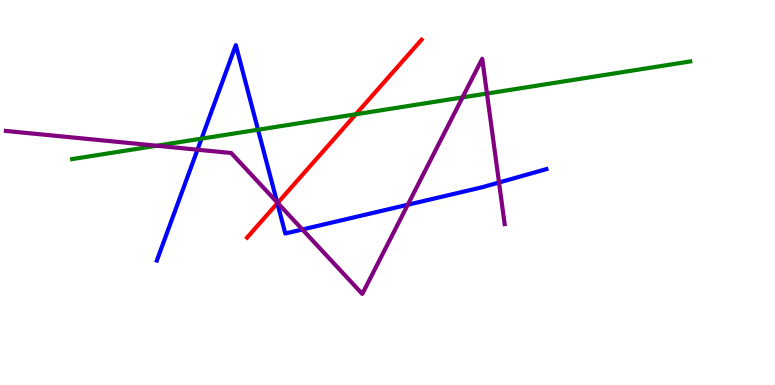[{'lines': ['blue', 'red'], 'intersections': [{'x': 3.58, 'y': 4.72}]}, {'lines': ['green', 'red'], 'intersections': [{'x': 4.59, 'y': 7.03}]}, {'lines': ['purple', 'red'], 'intersections': [{'x': 3.58, 'y': 4.73}]}, {'lines': ['blue', 'green'], 'intersections': [{'x': 2.6, 'y': 6.4}, {'x': 3.33, 'y': 6.63}]}, {'lines': ['blue', 'purple'], 'intersections': [{'x': 2.55, 'y': 6.11}, {'x': 3.58, 'y': 4.74}, {'x': 3.9, 'y': 4.04}, {'x': 5.26, 'y': 4.68}, {'x': 6.44, 'y': 5.26}]}, {'lines': ['green', 'purple'], 'intersections': [{'x': 2.02, 'y': 6.22}, {'x': 5.97, 'y': 7.47}, {'x': 6.28, 'y': 7.57}]}]